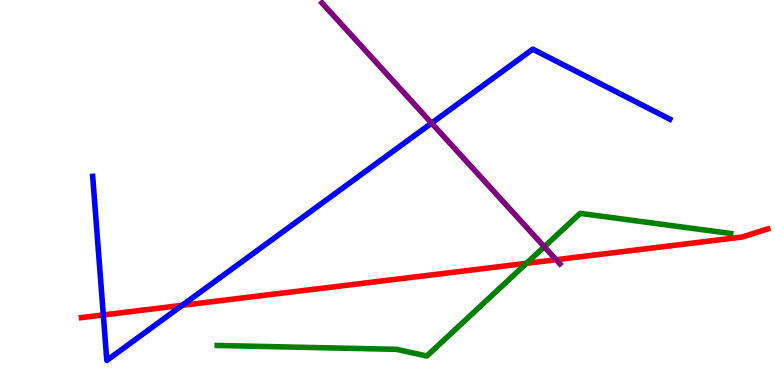[{'lines': ['blue', 'red'], 'intersections': [{'x': 1.33, 'y': 1.82}, {'x': 2.35, 'y': 2.07}]}, {'lines': ['green', 'red'], 'intersections': [{'x': 6.79, 'y': 3.16}]}, {'lines': ['purple', 'red'], 'intersections': [{'x': 7.18, 'y': 3.25}]}, {'lines': ['blue', 'green'], 'intersections': []}, {'lines': ['blue', 'purple'], 'intersections': [{'x': 5.57, 'y': 6.8}]}, {'lines': ['green', 'purple'], 'intersections': [{'x': 7.02, 'y': 3.59}]}]